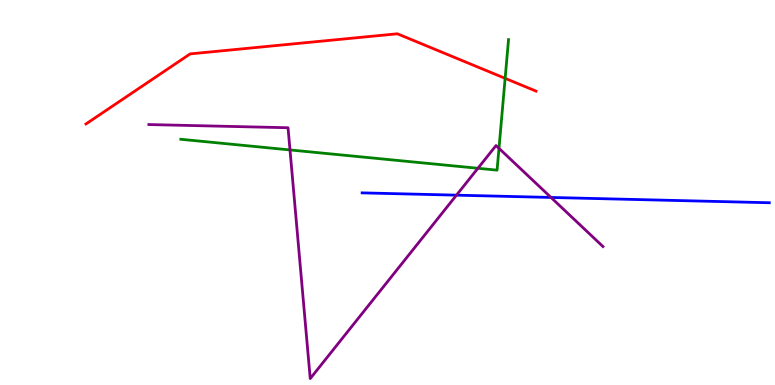[{'lines': ['blue', 'red'], 'intersections': []}, {'lines': ['green', 'red'], 'intersections': [{'x': 6.52, 'y': 7.97}]}, {'lines': ['purple', 'red'], 'intersections': []}, {'lines': ['blue', 'green'], 'intersections': []}, {'lines': ['blue', 'purple'], 'intersections': [{'x': 5.89, 'y': 4.93}, {'x': 7.11, 'y': 4.87}]}, {'lines': ['green', 'purple'], 'intersections': [{'x': 3.74, 'y': 6.11}, {'x': 6.17, 'y': 5.63}, {'x': 6.44, 'y': 6.15}]}]